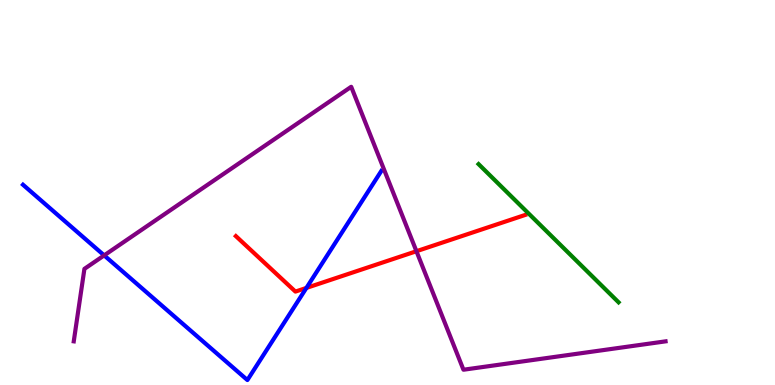[{'lines': ['blue', 'red'], 'intersections': [{'x': 3.95, 'y': 2.52}]}, {'lines': ['green', 'red'], 'intersections': []}, {'lines': ['purple', 'red'], 'intersections': [{'x': 5.37, 'y': 3.47}]}, {'lines': ['blue', 'green'], 'intersections': []}, {'lines': ['blue', 'purple'], 'intersections': [{'x': 1.34, 'y': 3.37}]}, {'lines': ['green', 'purple'], 'intersections': []}]